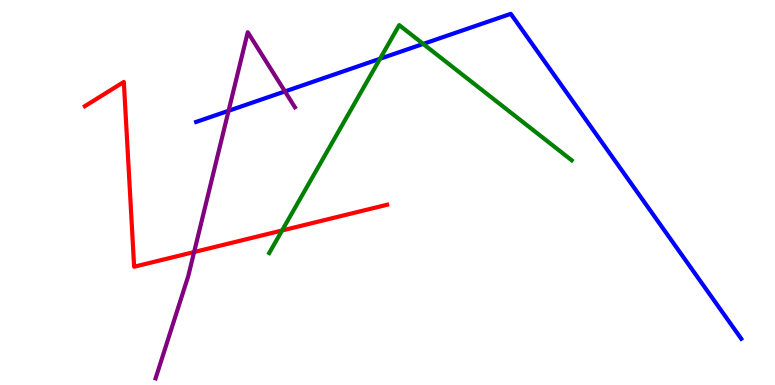[{'lines': ['blue', 'red'], 'intersections': []}, {'lines': ['green', 'red'], 'intersections': [{'x': 3.64, 'y': 4.01}]}, {'lines': ['purple', 'red'], 'intersections': [{'x': 2.5, 'y': 3.45}]}, {'lines': ['blue', 'green'], 'intersections': [{'x': 4.9, 'y': 8.47}, {'x': 5.46, 'y': 8.86}]}, {'lines': ['blue', 'purple'], 'intersections': [{'x': 2.95, 'y': 7.12}, {'x': 3.68, 'y': 7.63}]}, {'lines': ['green', 'purple'], 'intersections': []}]